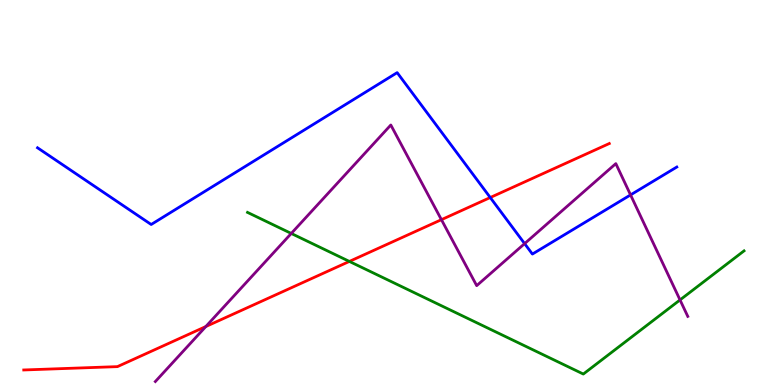[{'lines': ['blue', 'red'], 'intersections': [{'x': 6.33, 'y': 4.87}]}, {'lines': ['green', 'red'], 'intersections': [{'x': 4.51, 'y': 3.21}]}, {'lines': ['purple', 'red'], 'intersections': [{'x': 2.66, 'y': 1.52}, {'x': 5.7, 'y': 4.29}]}, {'lines': ['blue', 'green'], 'intersections': []}, {'lines': ['blue', 'purple'], 'intersections': [{'x': 6.77, 'y': 3.67}, {'x': 8.14, 'y': 4.94}]}, {'lines': ['green', 'purple'], 'intersections': [{'x': 3.76, 'y': 3.94}, {'x': 8.77, 'y': 2.21}]}]